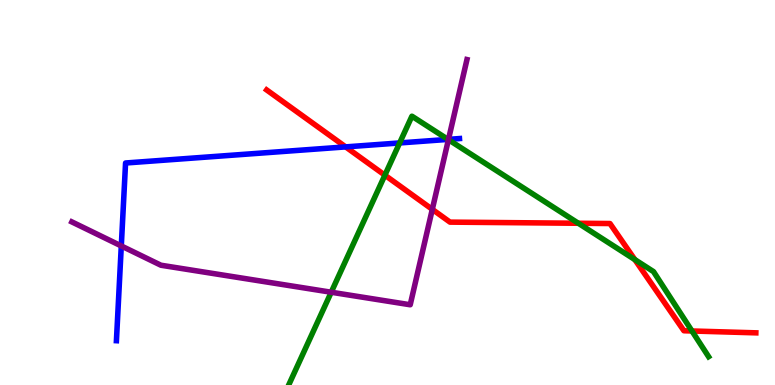[{'lines': ['blue', 'red'], 'intersections': [{'x': 4.46, 'y': 6.18}]}, {'lines': ['green', 'red'], 'intersections': [{'x': 4.97, 'y': 5.45}, {'x': 7.46, 'y': 4.2}, {'x': 8.19, 'y': 3.26}, {'x': 8.93, 'y': 1.4}]}, {'lines': ['purple', 'red'], 'intersections': [{'x': 5.58, 'y': 4.56}]}, {'lines': ['blue', 'green'], 'intersections': [{'x': 5.16, 'y': 6.29}, {'x': 5.78, 'y': 6.38}]}, {'lines': ['blue', 'purple'], 'intersections': [{'x': 1.57, 'y': 3.61}, {'x': 5.79, 'y': 6.38}]}, {'lines': ['green', 'purple'], 'intersections': [{'x': 4.27, 'y': 2.41}, {'x': 5.79, 'y': 6.37}]}]